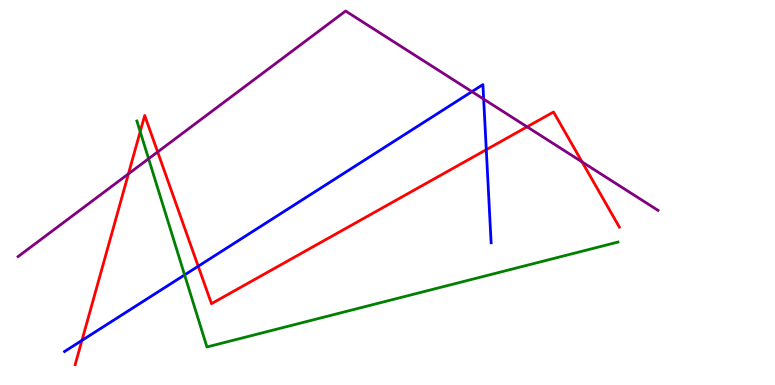[{'lines': ['blue', 'red'], 'intersections': [{'x': 1.06, 'y': 1.16}, {'x': 2.56, 'y': 3.08}, {'x': 6.27, 'y': 6.11}]}, {'lines': ['green', 'red'], 'intersections': [{'x': 1.81, 'y': 6.58}]}, {'lines': ['purple', 'red'], 'intersections': [{'x': 1.66, 'y': 5.48}, {'x': 2.03, 'y': 6.05}, {'x': 6.8, 'y': 6.71}, {'x': 7.51, 'y': 5.79}]}, {'lines': ['blue', 'green'], 'intersections': [{'x': 2.38, 'y': 2.86}]}, {'lines': ['blue', 'purple'], 'intersections': [{'x': 6.09, 'y': 7.62}, {'x': 6.24, 'y': 7.43}]}, {'lines': ['green', 'purple'], 'intersections': [{'x': 1.92, 'y': 5.88}]}]